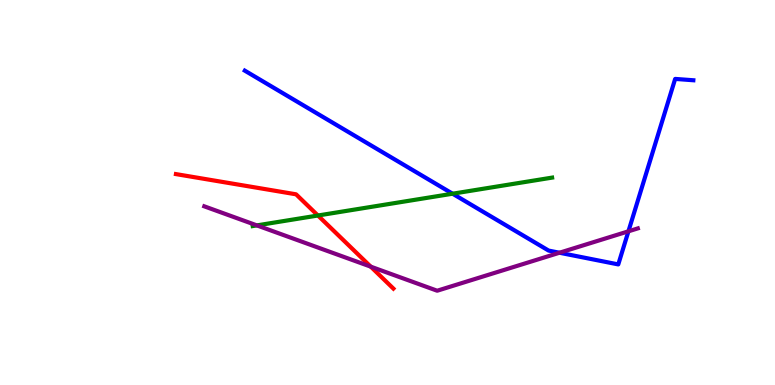[{'lines': ['blue', 'red'], 'intersections': []}, {'lines': ['green', 'red'], 'intersections': [{'x': 4.1, 'y': 4.4}]}, {'lines': ['purple', 'red'], 'intersections': [{'x': 4.78, 'y': 3.07}]}, {'lines': ['blue', 'green'], 'intersections': [{'x': 5.84, 'y': 4.97}]}, {'lines': ['blue', 'purple'], 'intersections': [{'x': 7.22, 'y': 3.44}, {'x': 8.11, 'y': 3.99}]}, {'lines': ['green', 'purple'], 'intersections': [{'x': 3.31, 'y': 4.15}]}]